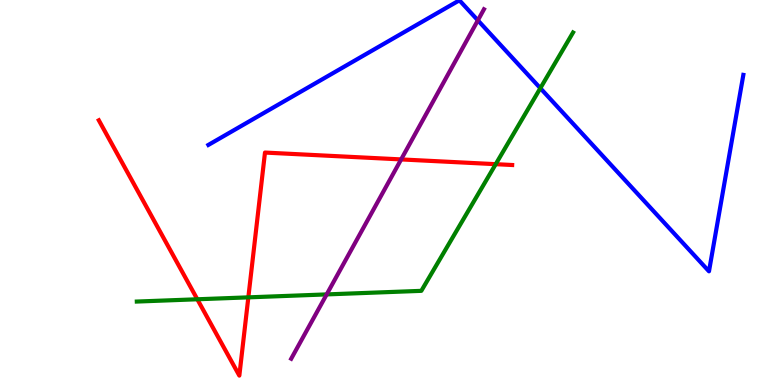[{'lines': ['blue', 'red'], 'intersections': []}, {'lines': ['green', 'red'], 'intersections': [{'x': 2.55, 'y': 2.23}, {'x': 3.2, 'y': 2.28}, {'x': 6.4, 'y': 5.74}]}, {'lines': ['purple', 'red'], 'intersections': [{'x': 5.18, 'y': 5.86}]}, {'lines': ['blue', 'green'], 'intersections': [{'x': 6.97, 'y': 7.71}]}, {'lines': ['blue', 'purple'], 'intersections': [{'x': 6.17, 'y': 9.47}]}, {'lines': ['green', 'purple'], 'intersections': [{'x': 4.22, 'y': 2.35}]}]